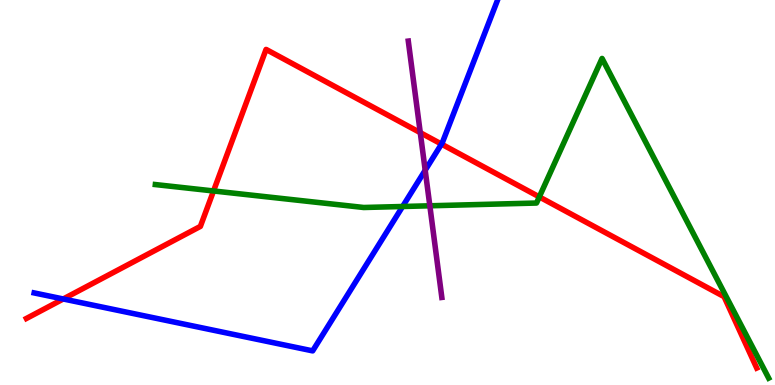[{'lines': ['blue', 'red'], 'intersections': [{'x': 0.816, 'y': 2.23}, {'x': 5.7, 'y': 6.26}]}, {'lines': ['green', 'red'], 'intersections': [{'x': 2.76, 'y': 5.04}, {'x': 6.96, 'y': 4.89}]}, {'lines': ['purple', 'red'], 'intersections': [{'x': 5.42, 'y': 6.55}]}, {'lines': ['blue', 'green'], 'intersections': [{'x': 5.19, 'y': 4.64}]}, {'lines': ['blue', 'purple'], 'intersections': [{'x': 5.49, 'y': 5.58}]}, {'lines': ['green', 'purple'], 'intersections': [{'x': 5.55, 'y': 4.65}]}]